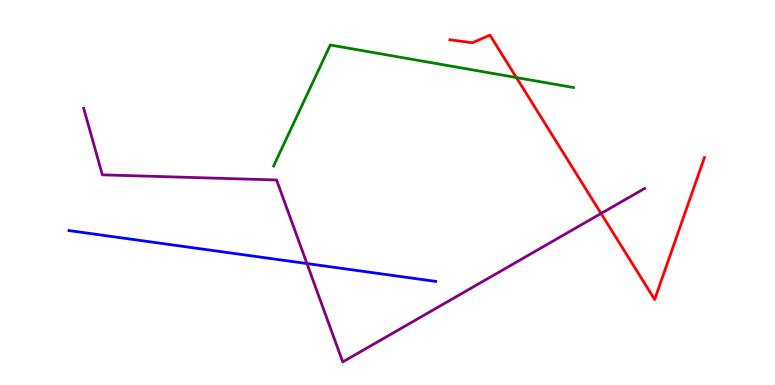[{'lines': ['blue', 'red'], 'intersections': []}, {'lines': ['green', 'red'], 'intersections': [{'x': 6.66, 'y': 7.99}]}, {'lines': ['purple', 'red'], 'intersections': [{'x': 7.76, 'y': 4.46}]}, {'lines': ['blue', 'green'], 'intersections': []}, {'lines': ['blue', 'purple'], 'intersections': [{'x': 3.96, 'y': 3.15}]}, {'lines': ['green', 'purple'], 'intersections': []}]